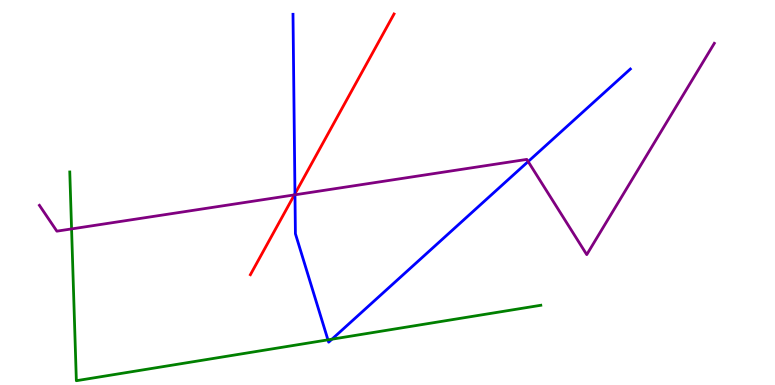[{'lines': ['blue', 'red'], 'intersections': [{'x': 3.81, 'y': 4.97}]}, {'lines': ['green', 'red'], 'intersections': []}, {'lines': ['purple', 'red'], 'intersections': [{'x': 3.8, 'y': 4.94}]}, {'lines': ['blue', 'green'], 'intersections': [{'x': 4.23, 'y': 1.17}, {'x': 4.28, 'y': 1.19}]}, {'lines': ['blue', 'purple'], 'intersections': [{'x': 3.81, 'y': 4.94}, {'x': 6.81, 'y': 5.8}]}, {'lines': ['green', 'purple'], 'intersections': [{'x': 0.923, 'y': 4.05}]}]